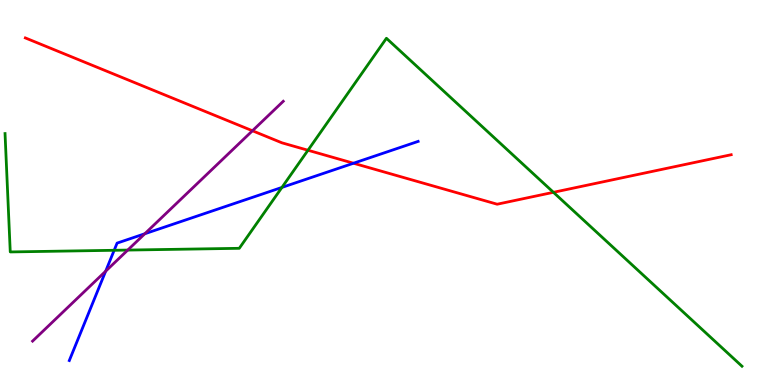[{'lines': ['blue', 'red'], 'intersections': [{'x': 4.56, 'y': 5.76}]}, {'lines': ['green', 'red'], 'intersections': [{'x': 3.97, 'y': 6.1}, {'x': 7.14, 'y': 5.0}]}, {'lines': ['purple', 'red'], 'intersections': [{'x': 3.26, 'y': 6.6}]}, {'lines': ['blue', 'green'], 'intersections': [{'x': 1.47, 'y': 3.5}, {'x': 3.64, 'y': 5.13}]}, {'lines': ['blue', 'purple'], 'intersections': [{'x': 1.36, 'y': 2.96}, {'x': 1.87, 'y': 3.93}]}, {'lines': ['green', 'purple'], 'intersections': [{'x': 1.65, 'y': 3.5}]}]